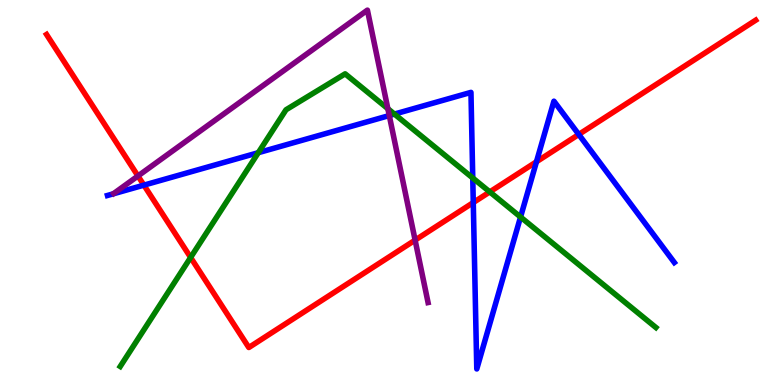[{'lines': ['blue', 'red'], 'intersections': [{'x': 1.86, 'y': 5.19}, {'x': 6.11, 'y': 4.74}, {'x': 6.92, 'y': 5.8}, {'x': 7.47, 'y': 6.51}]}, {'lines': ['green', 'red'], 'intersections': [{'x': 2.46, 'y': 3.31}, {'x': 6.32, 'y': 5.02}]}, {'lines': ['purple', 'red'], 'intersections': [{'x': 1.78, 'y': 5.43}, {'x': 5.36, 'y': 3.76}]}, {'lines': ['blue', 'green'], 'intersections': [{'x': 3.33, 'y': 6.03}, {'x': 5.09, 'y': 7.04}, {'x': 6.1, 'y': 5.38}, {'x': 6.72, 'y': 4.36}]}, {'lines': ['blue', 'purple'], 'intersections': [{'x': 5.02, 'y': 7.0}]}, {'lines': ['green', 'purple'], 'intersections': [{'x': 5.0, 'y': 7.18}]}]